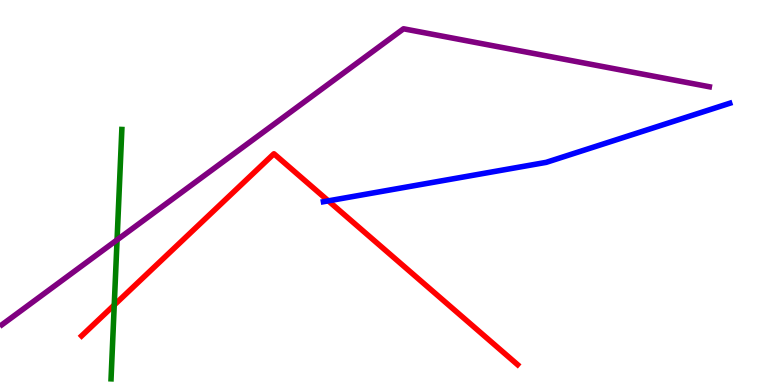[{'lines': ['blue', 'red'], 'intersections': [{'x': 4.24, 'y': 4.78}]}, {'lines': ['green', 'red'], 'intersections': [{'x': 1.47, 'y': 2.08}]}, {'lines': ['purple', 'red'], 'intersections': []}, {'lines': ['blue', 'green'], 'intersections': []}, {'lines': ['blue', 'purple'], 'intersections': []}, {'lines': ['green', 'purple'], 'intersections': [{'x': 1.51, 'y': 3.77}]}]